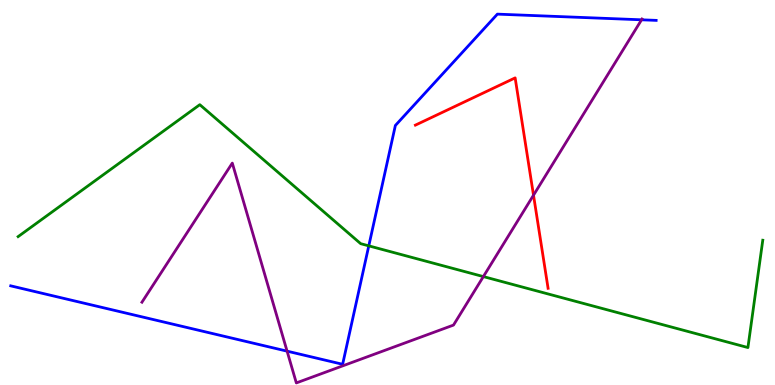[{'lines': ['blue', 'red'], 'intersections': []}, {'lines': ['green', 'red'], 'intersections': []}, {'lines': ['purple', 'red'], 'intersections': [{'x': 6.88, 'y': 4.93}]}, {'lines': ['blue', 'green'], 'intersections': [{'x': 4.76, 'y': 3.61}]}, {'lines': ['blue', 'purple'], 'intersections': [{'x': 3.7, 'y': 0.879}, {'x': 8.28, 'y': 9.49}]}, {'lines': ['green', 'purple'], 'intersections': [{'x': 6.24, 'y': 2.82}]}]